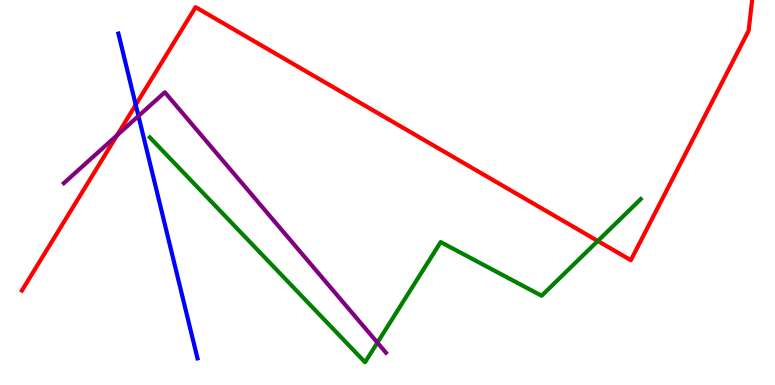[{'lines': ['blue', 'red'], 'intersections': [{'x': 1.75, 'y': 7.28}]}, {'lines': ['green', 'red'], 'intersections': [{'x': 7.71, 'y': 3.74}]}, {'lines': ['purple', 'red'], 'intersections': [{'x': 1.51, 'y': 6.49}]}, {'lines': ['blue', 'green'], 'intersections': []}, {'lines': ['blue', 'purple'], 'intersections': [{'x': 1.79, 'y': 6.99}]}, {'lines': ['green', 'purple'], 'intersections': [{'x': 4.87, 'y': 1.1}]}]